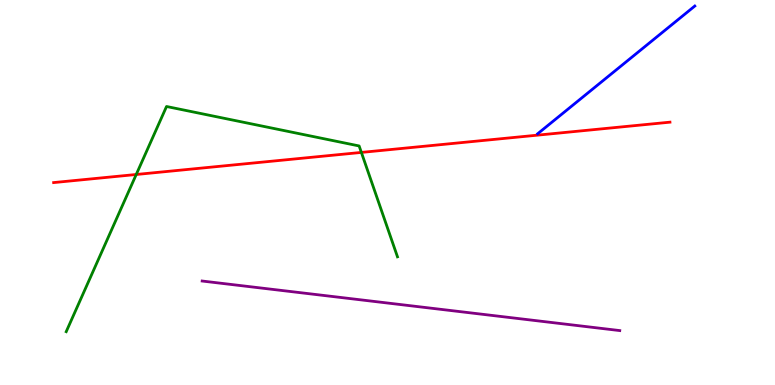[{'lines': ['blue', 'red'], 'intersections': []}, {'lines': ['green', 'red'], 'intersections': [{'x': 1.76, 'y': 5.47}, {'x': 4.66, 'y': 6.04}]}, {'lines': ['purple', 'red'], 'intersections': []}, {'lines': ['blue', 'green'], 'intersections': []}, {'lines': ['blue', 'purple'], 'intersections': []}, {'lines': ['green', 'purple'], 'intersections': []}]